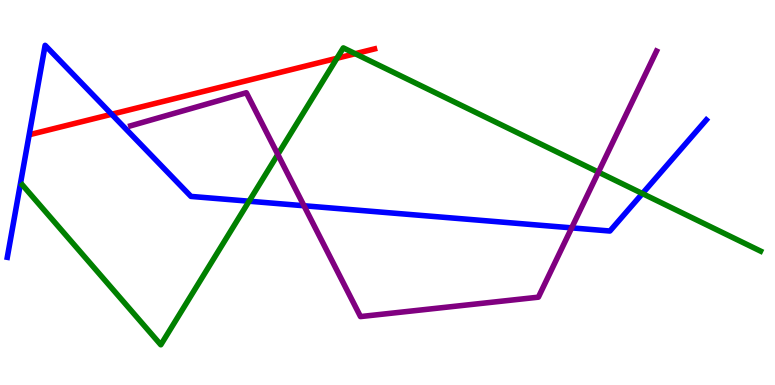[{'lines': ['blue', 'red'], 'intersections': [{'x': 1.44, 'y': 7.03}]}, {'lines': ['green', 'red'], 'intersections': [{'x': 4.35, 'y': 8.49}, {'x': 4.58, 'y': 8.61}]}, {'lines': ['purple', 'red'], 'intersections': []}, {'lines': ['blue', 'green'], 'intersections': [{'x': 3.21, 'y': 4.77}, {'x': 8.29, 'y': 4.97}]}, {'lines': ['blue', 'purple'], 'intersections': [{'x': 3.92, 'y': 4.66}, {'x': 7.38, 'y': 4.08}]}, {'lines': ['green', 'purple'], 'intersections': [{'x': 3.58, 'y': 5.99}, {'x': 7.72, 'y': 5.53}]}]